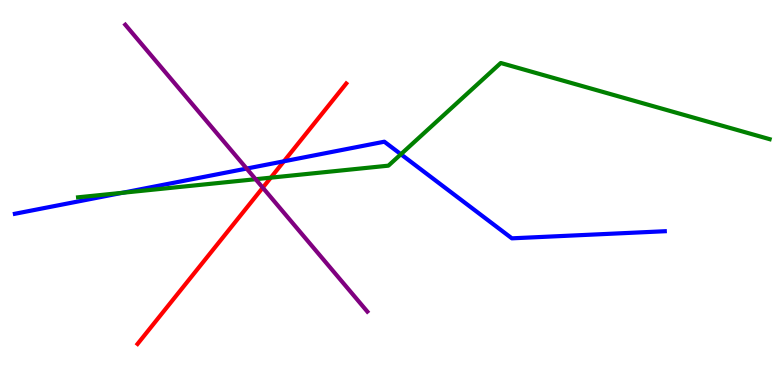[{'lines': ['blue', 'red'], 'intersections': [{'x': 3.66, 'y': 5.81}]}, {'lines': ['green', 'red'], 'intersections': [{'x': 3.49, 'y': 5.39}]}, {'lines': ['purple', 'red'], 'intersections': [{'x': 3.39, 'y': 5.13}]}, {'lines': ['blue', 'green'], 'intersections': [{'x': 1.58, 'y': 4.99}, {'x': 5.17, 'y': 5.99}]}, {'lines': ['blue', 'purple'], 'intersections': [{'x': 3.18, 'y': 5.62}]}, {'lines': ['green', 'purple'], 'intersections': [{'x': 3.3, 'y': 5.35}]}]